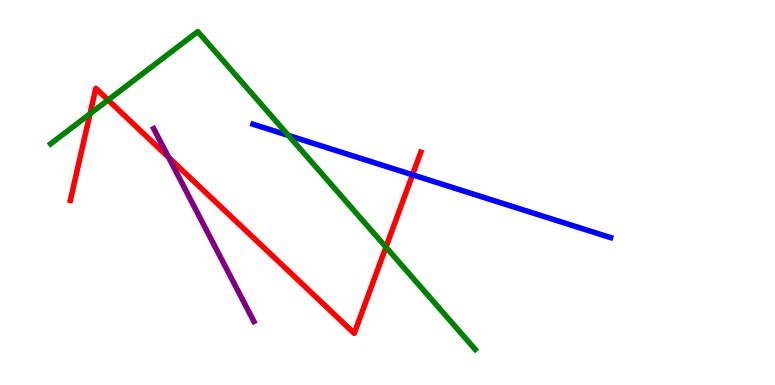[{'lines': ['blue', 'red'], 'intersections': [{'x': 5.32, 'y': 5.46}]}, {'lines': ['green', 'red'], 'intersections': [{'x': 1.16, 'y': 7.04}, {'x': 1.39, 'y': 7.4}, {'x': 4.98, 'y': 3.58}]}, {'lines': ['purple', 'red'], 'intersections': [{'x': 2.18, 'y': 5.91}]}, {'lines': ['blue', 'green'], 'intersections': [{'x': 3.72, 'y': 6.48}]}, {'lines': ['blue', 'purple'], 'intersections': []}, {'lines': ['green', 'purple'], 'intersections': []}]